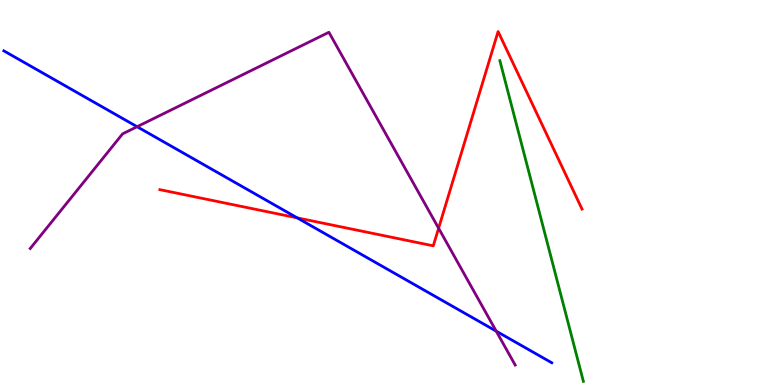[{'lines': ['blue', 'red'], 'intersections': [{'x': 3.84, 'y': 4.34}]}, {'lines': ['green', 'red'], 'intersections': []}, {'lines': ['purple', 'red'], 'intersections': [{'x': 5.66, 'y': 4.07}]}, {'lines': ['blue', 'green'], 'intersections': []}, {'lines': ['blue', 'purple'], 'intersections': [{'x': 1.77, 'y': 6.71}, {'x': 6.4, 'y': 1.4}]}, {'lines': ['green', 'purple'], 'intersections': []}]